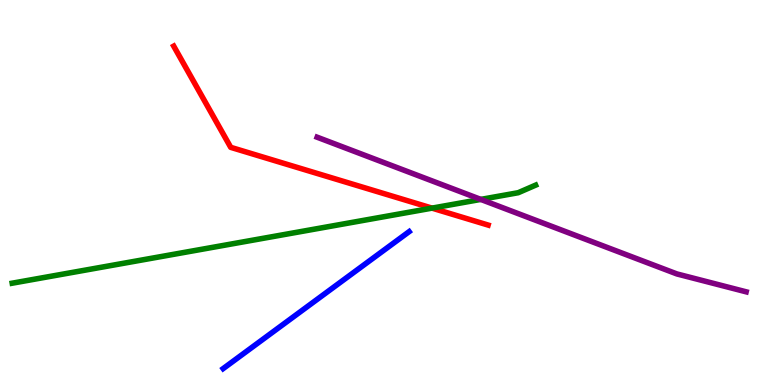[{'lines': ['blue', 'red'], 'intersections': []}, {'lines': ['green', 'red'], 'intersections': [{'x': 5.57, 'y': 4.59}]}, {'lines': ['purple', 'red'], 'intersections': []}, {'lines': ['blue', 'green'], 'intersections': []}, {'lines': ['blue', 'purple'], 'intersections': []}, {'lines': ['green', 'purple'], 'intersections': [{'x': 6.2, 'y': 4.82}]}]